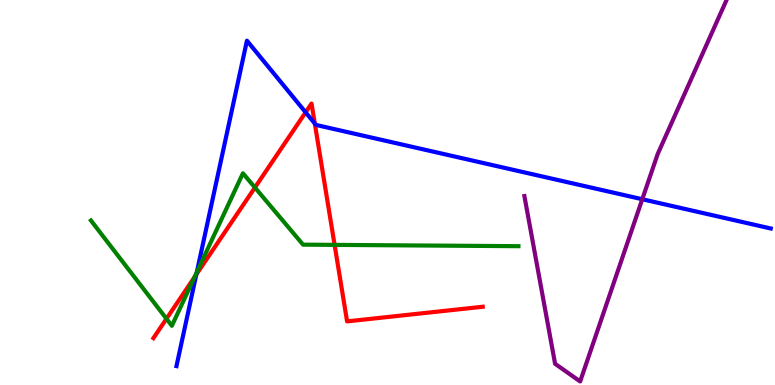[{'lines': ['blue', 'red'], 'intersections': [{'x': 2.53, 'y': 2.87}, {'x': 3.94, 'y': 7.08}, {'x': 4.06, 'y': 6.79}]}, {'lines': ['green', 'red'], 'intersections': [{'x': 2.15, 'y': 1.72}, {'x': 2.51, 'y': 2.8}, {'x': 3.29, 'y': 5.13}, {'x': 4.32, 'y': 3.64}]}, {'lines': ['purple', 'red'], 'intersections': []}, {'lines': ['blue', 'green'], 'intersections': [{'x': 2.54, 'y': 2.93}]}, {'lines': ['blue', 'purple'], 'intersections': [{'x': 8.29, 'y': 4.83}]}, {'lines': ['green', 'purple'], 'intersections': []}]